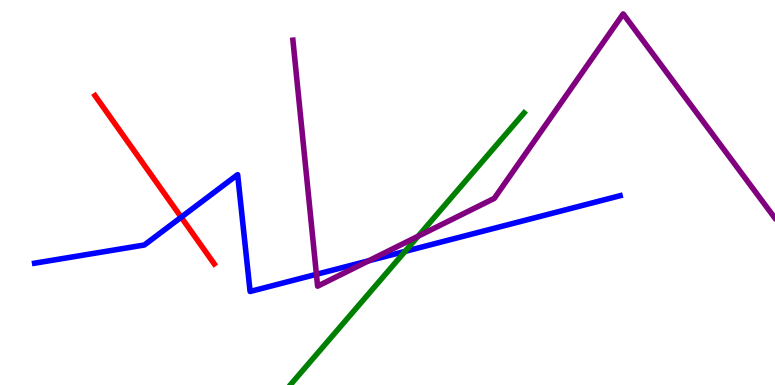[{'lines': ['blue', 'red'], 'intersections': [{'x': 2.34, 'y': 4.36}]}, {'lines': ['green', 'red'], 'intersections': []}, {'lines': ['purple', 'red'], 'intersections': []}, {'lines': ['blue', 'green'], 'intersections': [{'x': 5.23, 'y': 3.47}]}, {'lines': ['blue', 'purple'], 'intersections': [{'x': 4.08, 'y': 2.87}, {'x': 4.76, 'y': 3.23}]}, {'lines': ['green', 'purple'], 'intersections': [{'x': 5.39, 'y': 3.86}]}]